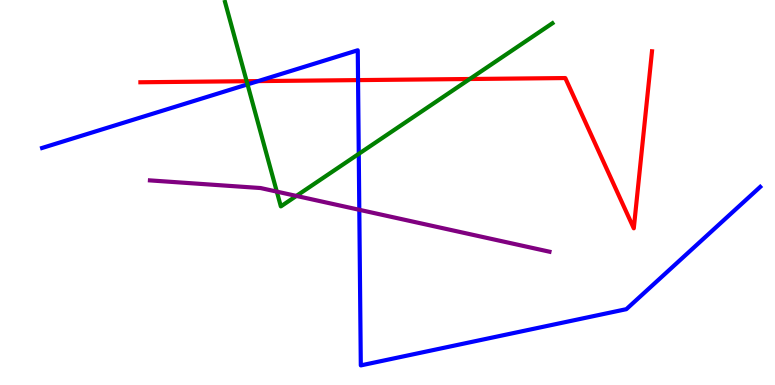[{'lines': ['blue', 'red'], 'intersections': [{'x': 3.33, 'y': 7.89}, {'x': 4.62, 'y': 7.92}]}, {'lines': ['green', 'red'], 'intersections': [{'x': 3.18, 'y': 7.89}, {'x': 6.06, 'y': 7.95}]}, {'lines': ['purple', 'red'], 'intersections': []}, {'lines': ['blue', 'green'], 'intersections': [{'x': 3.19, 'y': 7.81}, {'x': 4.63, 'y': 6.0}]}, {'lines': ['blue', 'purple'], 'intersections': [{'x': 4.64, 'y': 4.55}]}, {'lines': ['green', 'purple'], 'intersections': [{'x': 3.57, 'y': 5.02}, {'x': 3.82, 'y': 4.91}]}]